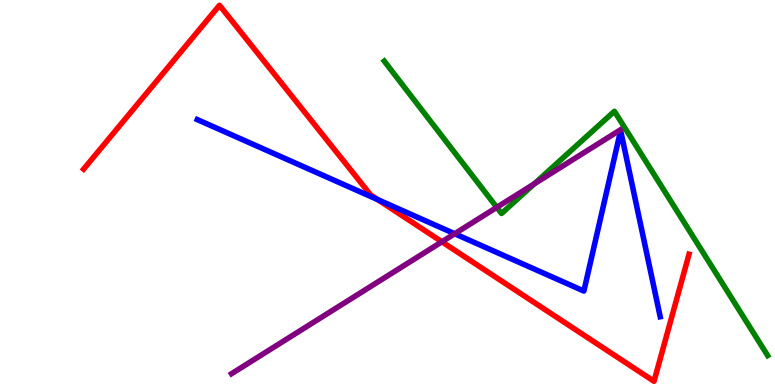[{'lines': ['blue', 'red'], 'intersections': [{'x': 4.87, 'y': 4.81}]}, {'lines': ['green', 'red'], 'intersections': []}, {'lines': ['purple', 'red'], 'intersections': [{'x': 5.7, 'y': 3.72}]}, {'lines': ['blue', 'green'], 'intersections': []}, {'lines': ['blue', 'purple'], 'intersections': [{'x': 5.87, 'y': 3.93}]}, {'lines': ['green', 'purple'], 'intersections': [{'x': 6.41, 'y': 4.61}, {'x': 6.89, 'y': 5.22}]}]